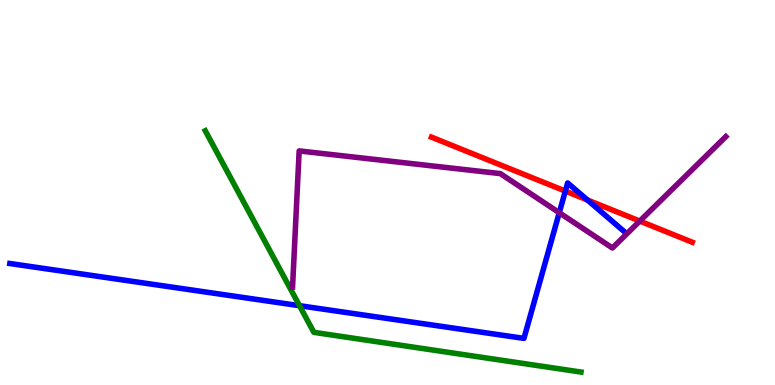[{'lines': ['blue', 'red'], 'intersections': [{'x': 7.29, 'y': 5.04}, {'x': 7.58, 'y': 4.81}]}, {'lines': ['green', 'red'], 'intersections': []}, {'lines': ['purple', 'red'], 'intersections': [{'x': 8.26, 'y': 4.26}]}, {'lines': ['blue', 'green'], 'intersections': [{'x': 3.86, 'y': 2.06}]}, {'lines': ['blue', 'purple'], 'intersections': [{'x': 7.22, 'y': 4.47}]}, {'lines': ['green', 'purple'], 'intersections': []}]